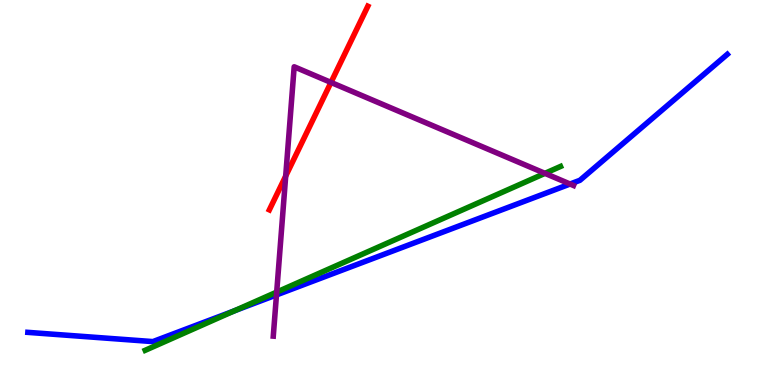[{'lines': ['blue', 'red'], 'intersections': []}, {'lines': ['green', 'red'], 'intersections': []}, {'lines': ['purple', 'red'], 'intersections': [{'x': 3.69, 'y': 5.43}, {'x': 4.27, 'y': 7.86}]}, {'lines': ['blue', 'green'], 'intersections': [{'x': 3.02, 'y': 1.93}]}, {'lines': ['blue', 'purple'], 'intersections': [{'x': 3.57, 'y': 2.34}, {'x': 7.36, 'y': 5.22}]}, {'lines': ['green', 'purple'], 'intersections': [{'x': 3.57, 'y': 2.41}, {'x': 7.03, 'y': 5.5}]}]